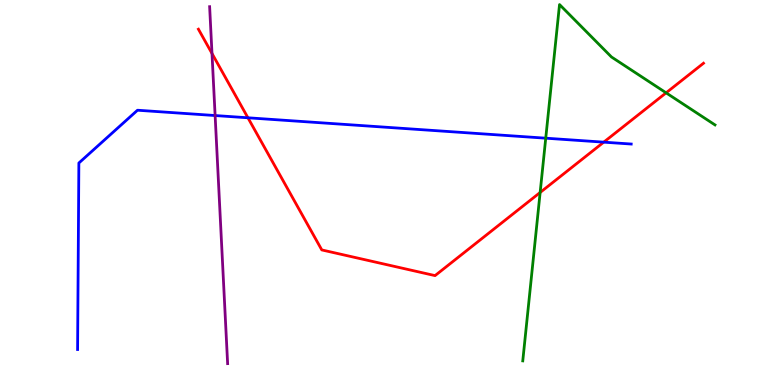[{'lines': ['blue', 'red'], 'intersections': [{'x': 3.2, 'y': 6.94}, {'x': 7.79, 'y': 6.31}]}, {'lines': ['green', 'red'], 'intersections': [{'x': 6.97, 'y': 5.0}, {'x': 8.59, 'y': 7.59}]}, {'lines': ['purple', 'red'], 'intersections': [{'x': 2.74, 'y': 8.61}]}, {'lines': ['blue', 'green'], 'intersections': [{'x': 7.04, 'y': 6.41}]}, {'lines': ['blue', 'purple'], 'intersections': [{'x': 2.78, 'y': 7.0}]}, {'lines': ['green', 'purple'], 'intersections': []}]